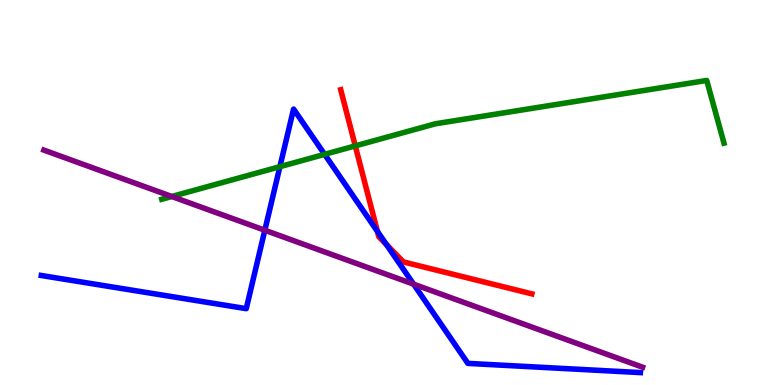[{'lines': ['blue', 'red'], 'intersections': [{'x': 4.87, 'y': 3.99}, {'x': 4.99, 'y': 3.64}]}, {'lines': ['green', 'red'], 'intersections': [{'x': 4.58, 'y': 6.21}]}, {'lines': ['purple', 'red'], 'intersections': []}, {'lines': ['blue', 'green'], 'intersections': [{'x': 3.61, 'y': 5.67}, {'x': 4.19, 'y': 5.99}]}, {'lines': ['blue', 'purple'], 'intersections': [{'x': 3.42, 'y': 4.02}, {'x': 5.34, 'y': 2.62}]}, {'lines': ['green', 'purple'], 'intersections': [{'x': 2.22, 'y': 4.9}]}]